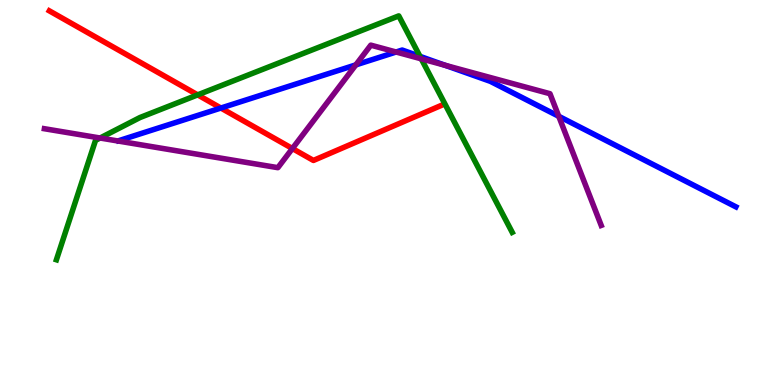[{'lines': ['blue', 'red'], 'intersections': [{'x': 2.85, 'y': 7.19}]}, {'lines': ['green', 'red'], 'intersections': [{'x': 2.55, 'y': 7.54}]}, {'lines': ['purple', 'red'], 'intersections': [{'x': 3.77, 'y': 6.14}]}, {'lines': ['blue', 'green'], 'intersections': [{'x': 5.42, 'y': 8.54}]}, {'lines': ['blue', 'purple'], 'intersections': [{'x': 4.59, 'y': 8.31}, {'x': 5.11, 'y': 8.65}, {'x': 5.74, 'y': 8.3}, {'x': 7.21, 'y': 6.98}]}, {'lines': ['green', 'purple'], 'intersections': [{'x': 1.29, 'y': 6.42}, {'x': 5.44, 'y': 8.47}]}]